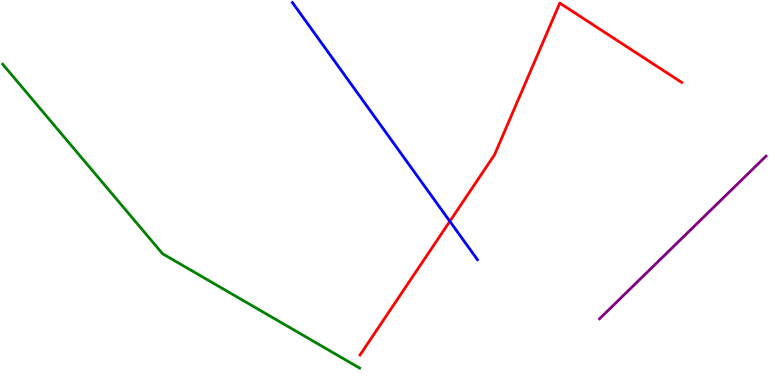[{'lines': ['blue', 'red'], 'intersections': [{'x': 5.8, 'y': 4.25}]}, {'lines': ['green', 'red'], 'intersections': []}, {'lines': ['purple', 'red'], 'intersections': []}, {'lines': ['blue', 'green'], 'intersections': []}, {'lines': ['blue', 'purple'], 'intersections': []}, {'lines': ['green', 'purple'], 'intersections': []}]